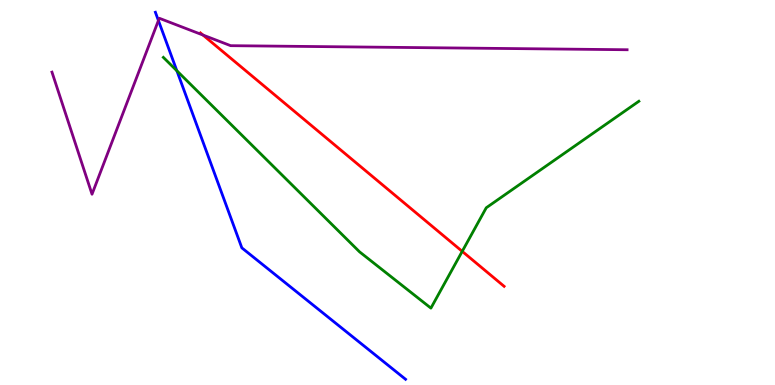[{'lines': ['blue', 'red'], 'intersections': []}, {'lines': ['green', 'red'], 'intersections': [{'x': 5.96, 'y': 3.47}]}, {'lines': ['purple', 'red'], 'intersections': [{'x': 2.62, 'y': 9.09}]}, {'lines': ['blue', 'green'], 'intersections': [{'x': 2.28, 'y': 8.16}]}, {'lines': ['blue', 'purple'], 'intersections': [{'x': 2.04, 'y': 9.47}]}, {'lines': ['green', 'purple'], 'intersections': []}]